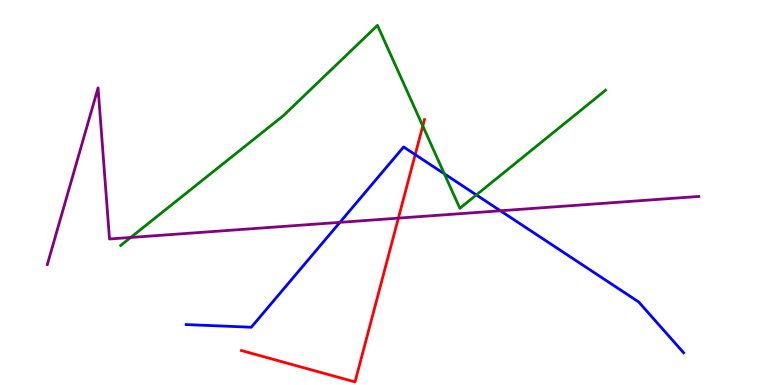[{'lines': ['blue', 'red'], 'intersections': [{'x': 5.36, 'y': 5.98}]}, {'lines': ['green', 'red'], 'intersections': [{'x': 5.46, 'y': 6.73}]}, {'lines': ['purple', 'red'], 'intersections': [{'x': 5.14, 'y': 4.33}]}, {'lines': ['blue', 'green'], 'intersections': [{'x': 5.73, 'y': 5.49}, {'x': 6.15, 'y': 4.94}]}, {'lines': ['blue', 'purple'], 'intersections': [{'x': 4.39, 'y': 4.22}, {'x': 6.46, 'y': 4.53}]}, {'lines': ['green', 'purple'], 'intersections': [{'x': 1.69, 'y': 3.83}]}]